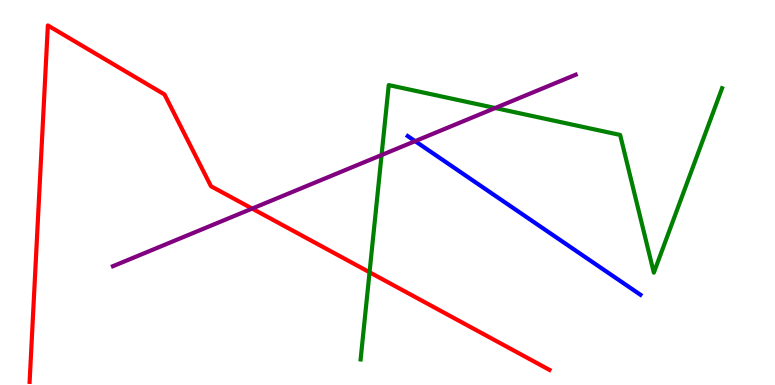[{'lines': ['blue', 'red'], 'intersections': []}, {'lines': ['green', 'red'], 'intersections': [{'x': 4.77, 'y': 2.93}]}, {'lines': ['purple', 'red'], 'intersections': [{'x': 3.25, 'y': 4.58}]}, {'lines': ['blue', 'green'], 'intersections': []}, {'lines': ['blue', 'purple'], 'intersections': [{'x': 5.36, 'y': 6.33}]}, {'lines': ['green', 'purple'], 'intersections': [{'x': 4.92, 'y': 5.97}, {'x': 6.39, 'y': 7.19}]}]